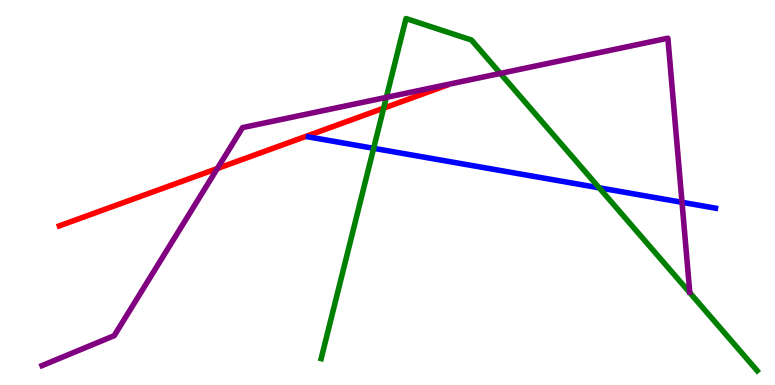[{'lines': ['blue', 'red'], 'intersections': []}, {'lines': ['green', 'red'], 'intersections': [{'x': 4.95, 'y': 7.19}]}, {'lines': ['purple', 'red'], 'intersections': [{'x': 2.8, 'y': 5.62}]}, {'lines': ['blue', 'green'], 'intersections': [{'x': 4.82, 'y': 6.15}, {'x': 7.73, 'y': 5.12}]}, {'lines': ['blue', 'purple'], 'intersections': [{'x': 8.8, 'y': 4.75}]}, {'lines': ['green', 'purple'], 'intersections': [{'x': 4.98, 'y': 7.47}, {'x': 6.46, 'y': 8.09}]}]